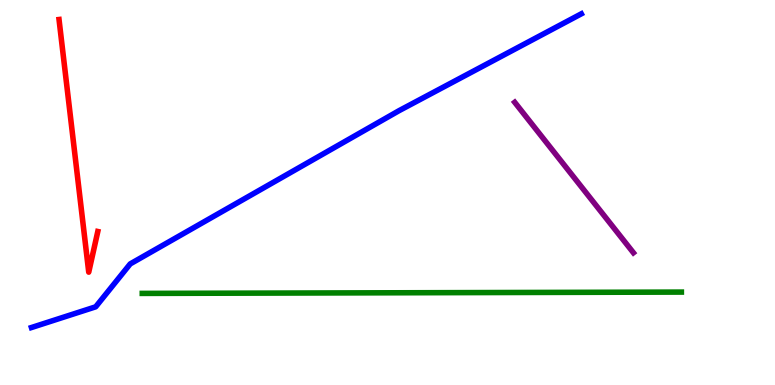[{'lines': ['blue', 'red'], 'intersections': []}, {'lines': ['green', 'red'], 'intersections': []}, {'lines': ['purple', 'red'], 'intersections': []}, {'lines': ['blue', 'green'], 'intersections': []}, {'lines': ['blue', 'purple'], 'intersections': []}, {'lines': ['green', 'purple'], 'intersections': []}]